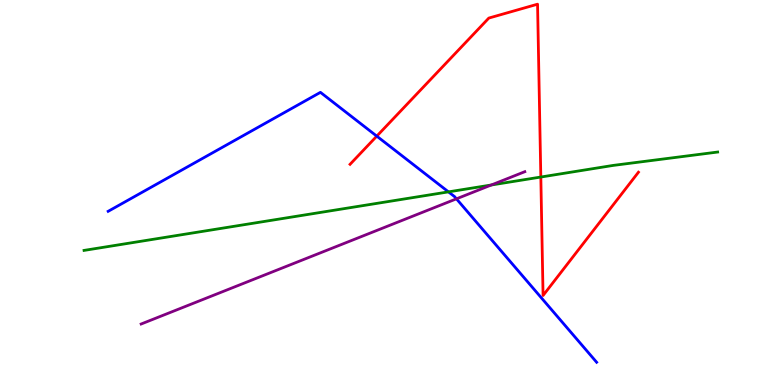[{'lines': ['blue', 'red'], 'intersections': [{'x': 4.86, 'y': 6.46}]}, {'lines': ['green', 'red'], 'intersections': [{'x': 6.98, 'y': 5.4}]}, {'lines': ['purple', 'red'], 'intersections': []}, {'lines': ['blue', 'green'], 'intersections': [{'x': 5.79, 'y': 5.02}]}, {'lines': ['blue', 'purple'], 'intersections': [{'x': 5.89, 'y': 4.84}]}, {'lines': ['green', 'purple'], 'intersections': [{'x': 6.34, 'y': 5.2}]}]